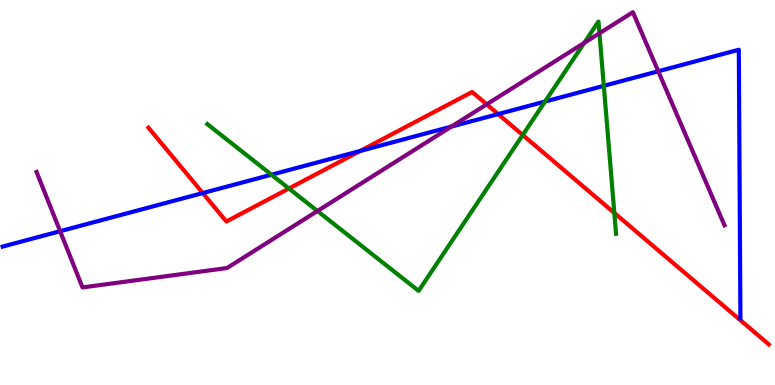[{'lines': ['blue', 'red'], 'intersections': [{'x': 2.62, 'y': 4.99}, {'x': 4.65, 'y': 6.08}, {'x': 6.43, 'y': 7.04}]}, {'lines': ['green', 'red'], 'intersections': [{'x': 3.73, 'y': 5.1}, {'x': 6.74, 'y': 6.49}, {'x': 7.93, 'y': 4.47}]}, {'lines': ['purple', 'red'], 'intersections': [{'x': 6.28, 'y': 7.29}]}, {'lines': ['blue', 'green'], 'intersections': [{'x': 3.5, 'y': 5.46}, {'x': 7.03, 'y': 7.36}, {'x': 7.79, 'y': 7.77}]}, {'lines': ['blue', 'purple'], 'intersections': [{'x': 0.776, 'y': 3.99}, {'x': 5.82, 'y': 6.71}, {'x': 8.49, 'y': 8.15}]}, {'lines': ['green', 'purple'], 'intersections': [{'x': 4.1, 'y': 4.52}, {'x': 7.54, 'y': 8.89}, {'x': 7.73, 'y': 9.14}]}]